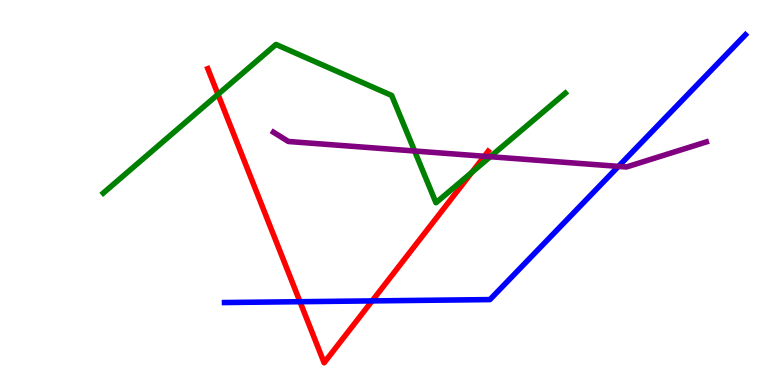[{'lines': ['blue', 'red'], 'intersections': [{'x': 3.87, 'y': 2.16}, {'x': 4.8, 'y': 2.18}]}, {'lines': ['green', 'red'], 'intersections': [{'x': 2.81, 'y': 7.55}, {'x': 6.09, 'y': 5.52}]}, {'lines': ['purple', 'red'], 'intersections': [{'x': 6.25, 'y': 5.94}]}, {'lines': ['blue', 'green'], 'intersections': []}, {'lines': ['blue', 'purple'], 'intersections': [{'x': 7.98, 'y': 5.68}]}, {'lines': ['green', 'purple'], 'intersections': [{'x': 5.35, 'y': 6.08}, {'x': 6.33, 'y': 5.93}]}]